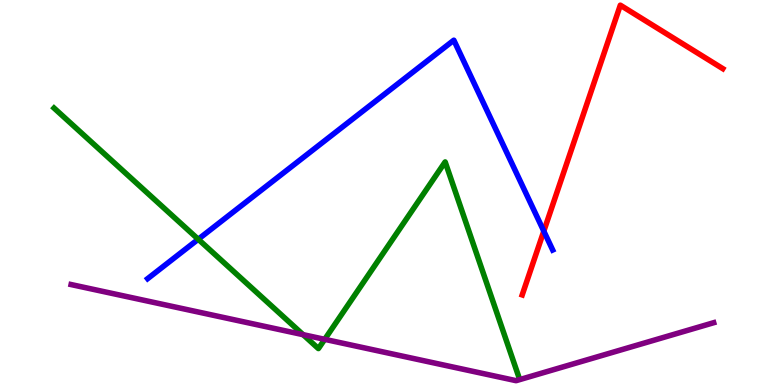[{'lines': ['blue', 'red'], 'intersections': [{'x': 7.02, 'y': 4.0}]}, {'lines': ['green', 'red'], 'intersections': []}, {'lines': ['purple', 'red'], 'intersections': []}, {'lines': ['blue', 'green'], 'intersections': [{'x': 2.56, 'y': 3.79}]}, {'lines': ['blue', 'purple'], 'intersections': []}, {'lines': ['green', 'purple'], 'intersections': [{'x': 3.91, 'y': 1.31}, {'x': 4.19, 'y': 1.19}]}]